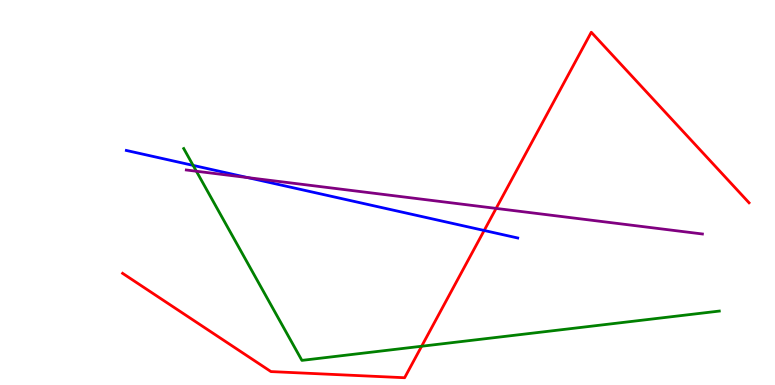[{'lines': ['blue', 'red'], 'intersections': [{'x': 6.25, 'y': 4.01}]}, {'lines': ['green', 'red'], 'intersections': [{'x': 5.44, 'y': 1.01}]}, {'lines': ['purple', 'red'], 'intersections': [{'x': 6.4, 'y': 4.59}]}, {'lines': ['blue', 'green'], 'intersections': [{'x': 2.49, 'y': 5.7}]}, {'lines': ['blue', 'purple'], 'intersections': [{'x': 3.2, 'y': 5.39}]}, {'lines': ['green', 'purple'], 'intersections': [{'x': 2.53, 'y': 5.55}]}]